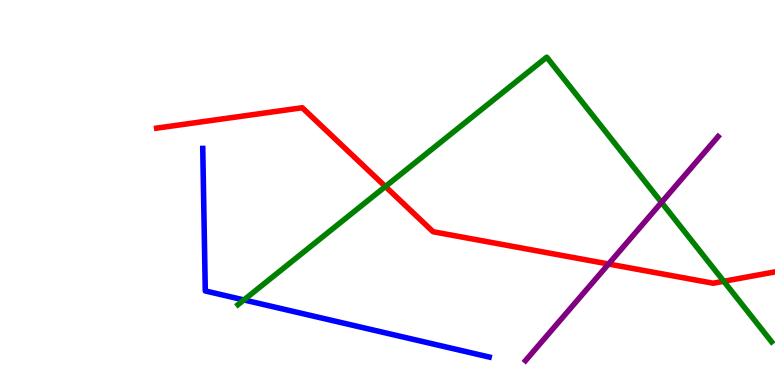[{'lines': ['blue', 'red'], 'intersections': []}, {'lines': ['green', 'red'], 'intersections': [{'x': 4.97, 'y': 5.16}, {'x': 9.34, 'y': 2.69}]}, {'lines': ['purple', 'red'], 'intersections': [{'x': 7.85, 'y': 3.14}]}, {'lines': ['blue', 'green'], 'intersections': [{'x': 3.15, 'y': 2.21}]}, {'lines': ['blue', 'purple'], 'intersections': []}, {'lines': ['green', 'purple'], 'intersections': [{'x': 8.54, 'y': 4.74}]}]